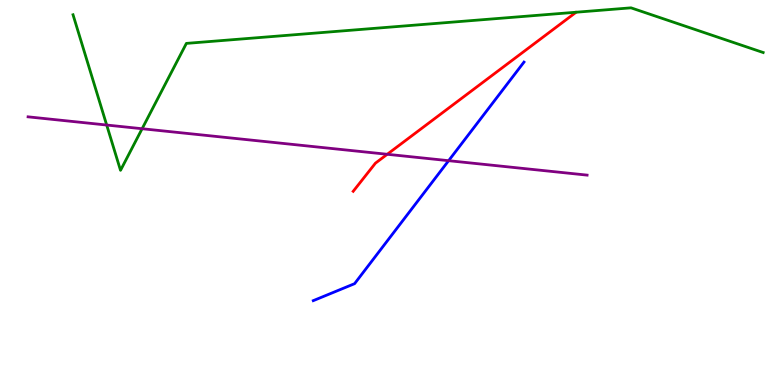[{'lines': ['blue', 'red'], 'intersections': []}, {'lines': ['green', 'red'], 'intersections': []}, {'lines': ['purple', 'red'], 'intersections': [{'x': 5.0, 'y': 5.99}]}, {'lines': ['blue', 'green'], 'intersections': []}, {'lines': ['blue', 'purple'], 'intersections': [{'x': 5.79, 'y': 5.83}]}, {'lines': ['green', 'purple'], 'intersections': [{'x': 1.38, 'y': 6.75}, {'x': 1.83, 'y': 6.66}]}]